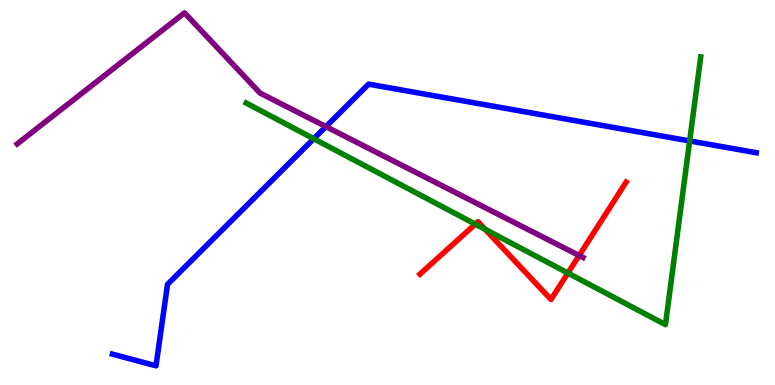[{'lines': ['blue', 'red'], 'intersections': []}, {'lines': ['green', 'red'], 'intersections': [{'x': 6.13, 'y': 4.18}, {'x': 6.26, 'y': 4.04}, {'x': 7.33, 'y': 2.91}]}, {'lines': ['purple', 'red'], 'intersections': [{'x': 7.47, 'y': 3.36}]}, {'lines': ['blue', 'green'], 'intersections': [{'x': 4.05, 'y': 6.4}, {'x': 8.9, 'y': 6.34}]}, {'lines': ['blue', 'purple'], 'intersections': [{'x': 4.21, 'y': 6.71}]}, {'lines': ['green', 'purple'], 'intersections': []}]